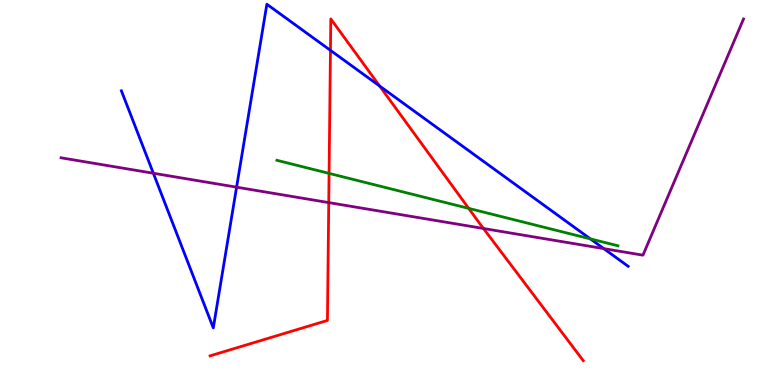[{'lines': ['blue', 'red'], 'intersections': [{'x': 4.26, 'y': 8.69}, {'x': 4.9, 'y': 7.77}]}, {'lines': ['green', 'red'], 'intersections': [{'x': 4.25, 'y': 5.5}, {'x': 6.05, 'y': 4.59}]}, {'lines': ['purple', 'red'], 'intersections': [{'x': 4.24, 'y': 4.74}, {'x': 6.24, 'y': 4.07}]}, {'lines': ['blue', 'green'], 'intersections': [{'x': 7.62, 'y': 3.8}]}, {'lines': ['blue', 'purple'], 'intersections': [{'x': 1.98, 'y': 5.5}, {'x': 3.05, 'y': 5.14}, {'x': 7.79, 'y': 3.54}]}, {'lines': ['green', 'purple'], 'intersections': []}]